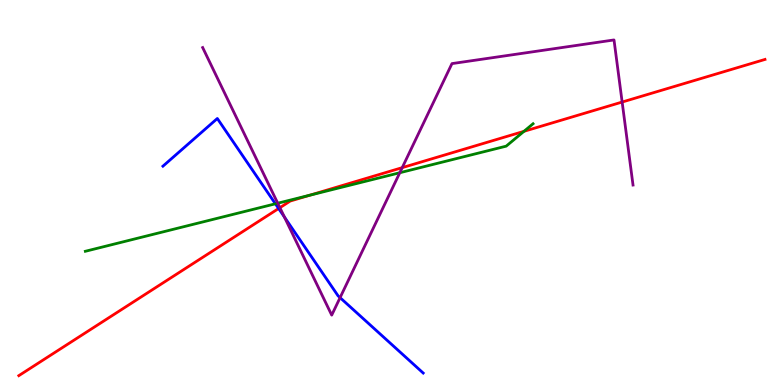[{'lines': ['blue', 'red'], 'intersections': [{'x': 3.6, 'y': 4.58}]}, {'lines': ['green', 'red'], 'intersections': [{'x': 4.0, 'y': 4.93}, {'x': 6.76, 'y': 6.59}]}, {'lines': ['purple', 'red'], 'intersections': [{'x': 3.61, 'y': 4.61}, {'x': 5.19, 'y': 5.65}, {'x': 8.03, 'y': 7.35}]}, {'lines': ['blue', 'green'], 'intersections': [{'x': 3.55, 'y': 4.71}]}, {'lines': ['blue', 'purple'], 'intersections': [{'x': 3.67, 'y': 4.36}, {'x': 4.39, 'y': 2.27}]}, {'lines': ['green', 'purple'], 'intersections': [{'x': 3.58, 'y': 4.72}, {'x': 5.16, 'y': 5.51}]}]